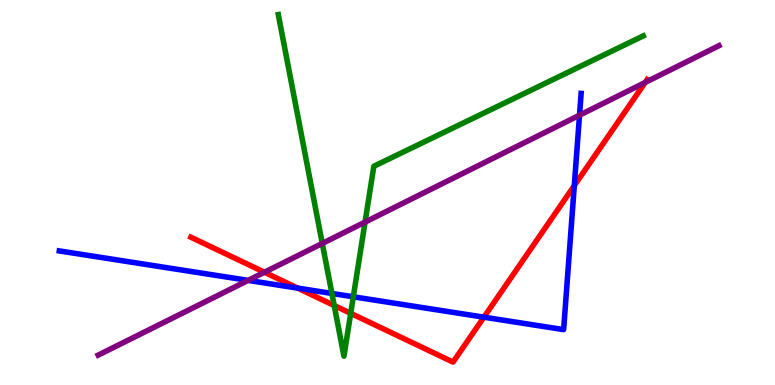[{'lines': ['blue', 'red'], 'intersections': [{'x': 3.84, 'y': 2.52}, {'x': 6.24, 'y': 1.76}, {'x': 7.41, 'y': 5.18}]}, {'lines': ['green', 'red'], 'intersections': [{'x': 4.31, 'y': 2.07}, {'x': 4.53, 'y': 1.86}]}, {'lines': ['purple', 'red'], 'intersections': [{'x': 3.41, 'y': 2.93}, {'x': 8.32, 'y': 7.86}]}, {'lines': ['blue', 'green'], 'intersections': [{'x': 4.28, 'y': 2.38}, {'x': 4.56, 'y': 2.29}]}, {'lines': ['blue', 'purple'], 'intersections': [{'x': 3.2, 'y': 2.72}, {'x': 7.48, 'y': 7.01}]}, {'lines': ['green', 'purple'], 'intersections': [{'x': 4.16, 'y': 3.68}, {'x': 4.71, 'y': 4.23}]}]